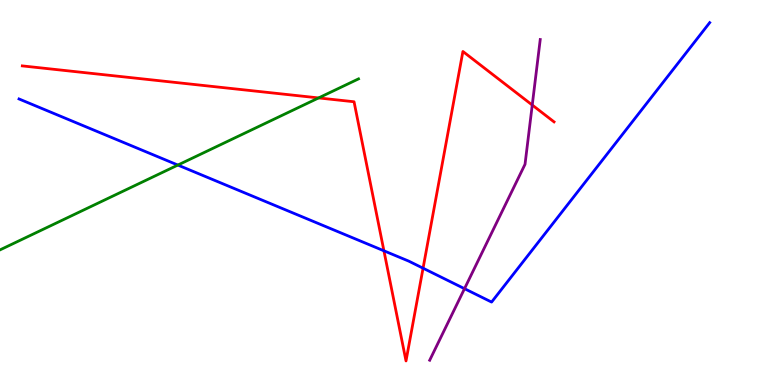[{'lines': ['blue', 'red'], 'intersections': [{'x': 4.95, 'y': 3.49}, {'x': 5.46, 'y': 3.03}]}, {'lines': ['green', 'red'], 'intersections': [{'x': 4.11, 'y': 7.46}]}, {'lines': ['purple', 'red'], 'intersections': [{'x': 6.87, 'y': 7.27}]}, {'lines': ['blue', 'green'], 'intersections': [{'x': 2.3, 'y': 5.71}]}, {'lines': ['blue', 'purple'], 'intersections': [{'x': 5.99, 'y': 2.5}]}, {'lines': ['green', 'purple'], 'intersections': []}]